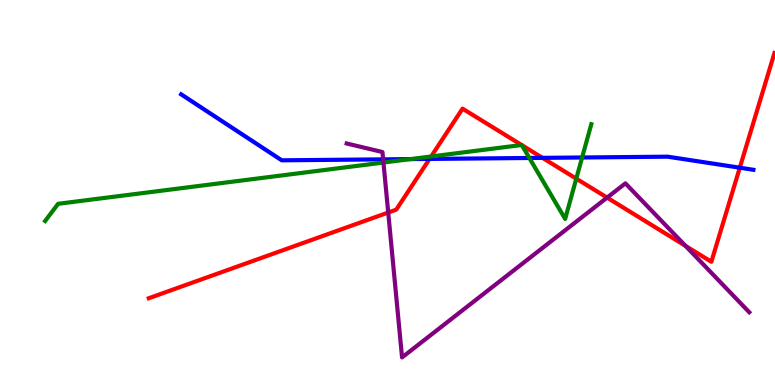[{'lines': ['blue', 'red'], 'intersections': [{'x': 5.54, 'y': 5.87}, {'x': 7.0, 'y': 5.9}, {'x': 9.55, 'y': 5.64}]}, {'lines': ['green', 'red'], 'intersections': [{'x': 5.56, 'y': 5.94}, {'x': 6.73, 'y': 6.23}, {'x': 6.73, 'y': 6.23}, {'x': 7.44, 'y': 5.36}]}, {'lines': ['purple', 'red'], 'intersections': [{'x': 5.01, 'y': 4.48}, {'x': 7.83, 'y': 4.87}, {'x': 8.84, 'y': 3.62}]}, {'lines': ['blue', 'green'], 'intersections': [{'x': 5.3, 'y': 5.87}, {'x': 6.83, 'y': 5.9}, {'x': 7.51, 'y': 5.91}]}, {'lines': ['blue', 'purple'], 'intersections': [{'x': 4.94, 'y': 5.86}]}, {'lines': ['green', 'purple'], 'intersections': [{'x': 4.95, 'y': 5.78}]}]